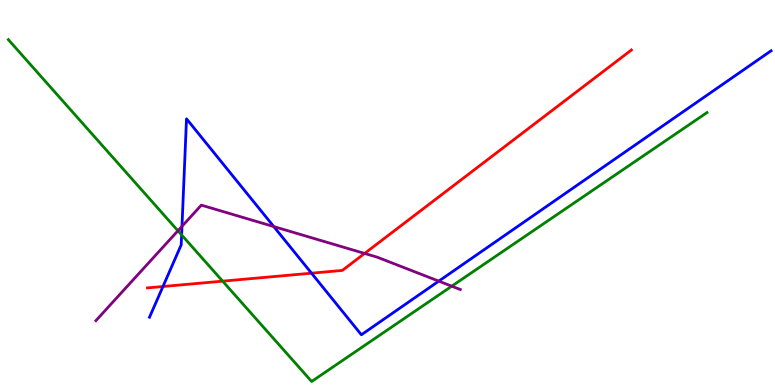[{'lines': ['blue', 'red'], 'intersections': [{'x': 2.1, 'y': 2.56}, {'x': 4.02, 'y': 2.9}]}, {'lines': ['green', 'red'], 'intersections': [{'x': 2.87, 'y': 2.7}]}, {'lines': ['purple', 'red'], 'intersections': [{'x': 4.7, 'y': 3.42}]}, {'lines': ['blue', 'green'], 'intersections': [{'x': 2.34, 'y': 3.9}]}, {'lines': ['blue', 'purple'], 'intersections': [{'x': 2.35, 'y': 4.12}, {'x': 3.53, 'y': 4.12}, {'x': 5.66, 'y': 2.7}]}, {'lines': ['green', 'purple'], 'intersections': [{'x': 2.3, 'y': 4.01}, {'x': 5.83, 'y': 2.57}]}]